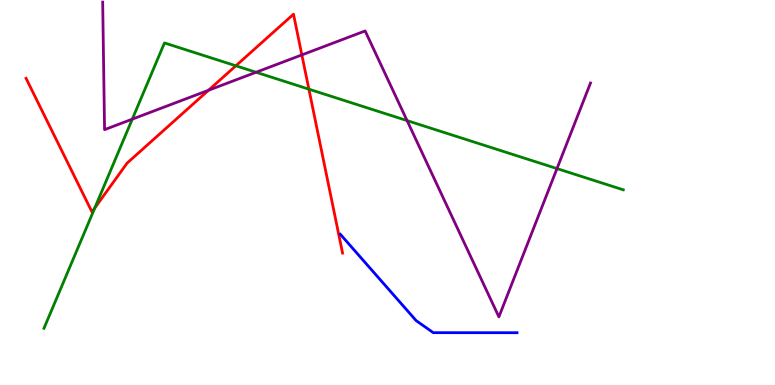[{'lines': ['blue', 'red'], 'intersections': []}, {'lines': ['green', 'red'], 'intersections': [{'x': 1.22, 'y': 4.6}, {'x': 3.04, 'y': 8.29}, {'x': 3.99, 'y': 7.68}]}, {'lines': ['purple', 'red'], 'intersections': [{'x': 2.69, 'y': 7.65}, {'x': 3.89, 'y': 8.57}]}, {'lines': ['blue', 'green'], 'intersections': []}, {'lines': ['blue', 'purple'], 'intersections': []}, {'lines': ['green', 'purple'], 'intersections': [{'x': 1.71, 'y': 6.91}, {'x': 3.3, 'y': 8.12}, {'x': 5.25, 'y': 6.87}, {'x': 7.19, 'y': 5.62}]}]